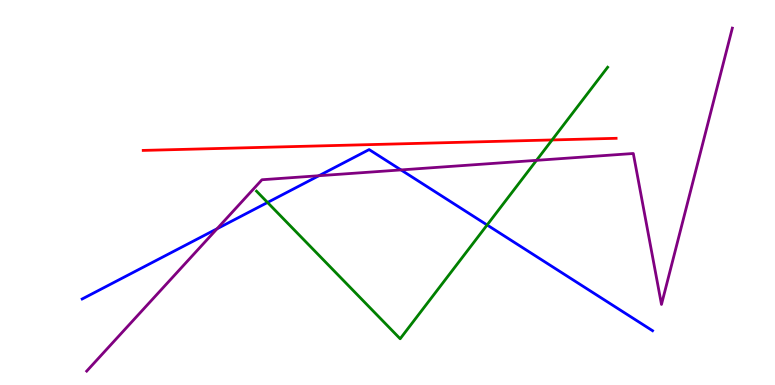[{'lines': ['blue', 'red'], 'intersections': []}, {'lines': ['green', 'red'], 'intersections': [{'x': 7.12, 'y': 6.36}]}, {'lines': ['purple', 'red'], 'intersections': []}, {'lines': ['blue', 'green'], 'intersections': [{'x': 3.45, 'y': 4.74}, {'x': 6.29, 'y': 4.16}]}, {'lines': ['blue', 'purple'], 'intersections': [{'x': 2.8, 'y': 4.06}, {'x': 4.12, 'y': 5.44}, {'x': 5.17, 'y': 5.59}]}, {'lines': ['green', 'purple'], 'intersections': [{'x': 6.92, 'y': 5.84}]}]